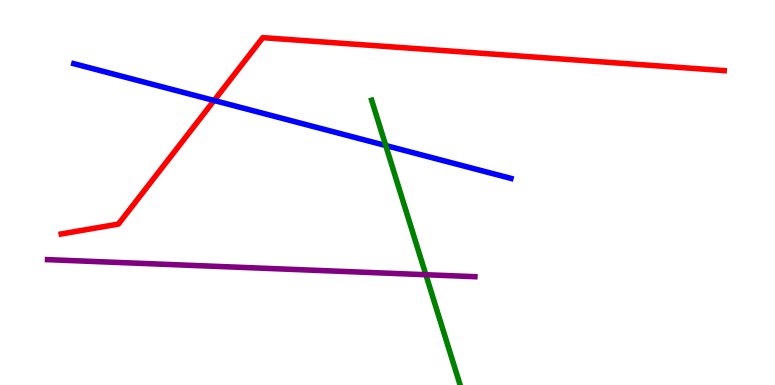[{'lines': ['blue', 'red'], 'intersections': [{'x': 2.76, 'y': 7.39}]}, {'lines': ['green', 'red'], 'intersections': []}, {'lines': ['purple', 'red'], 'intersections': []}, {'lines': ['blue', 'green'], 'intersections': [{'x': 4.98, 'y': 6.22}]}, {'lines': ['blue', 'purple'], 'intersections': []}, {'lines': ['green', 'purple'], 'intersections': [{'x': 5.5, 'y': 2.86}]}]